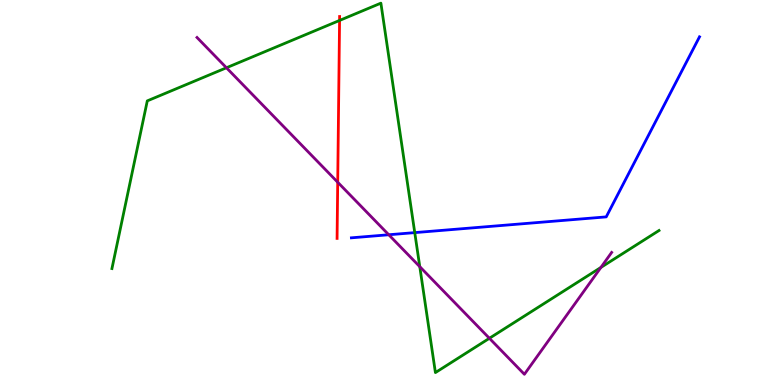[{'lines': ['blue', 'red'], 'intersections': []}, {'lines': ['green', 'red'], 'intersections': [{'x': 4.38, 'y': 9.47}]}, {'lines': ['purple', 'red'], 'intersections': [{'x': 4.36, 'y': 5.27}]}, {'lines': ['blue', 'green'], 'intersections': [{'x': 5.35, 'y': 3.96}]}, {'lines': ['blue', 'purple'], 'intersections': [{'x': 5.02, 'y': 3.9}]}, {'lines': ['green', 'purple'], 'intersections': [{'x': 2.92, 'y': 8.24}, {'x': 5.42, 'y': 3.07}, {'x': 6.31, 'y': 1.21}, {'x': 7.75, 'y': 3.05}]}]